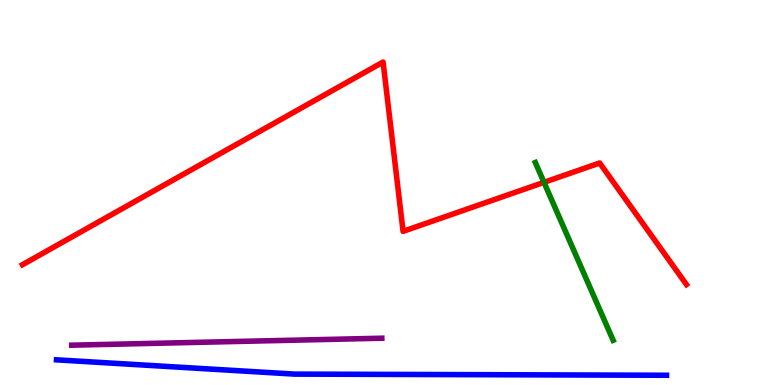[{'lines': ['blue', 'red'], 'intersections': []}, {'lines': ['green', 'red'], 'intersections': [{'x': 7.02, 'y': 5.26}]}, {'lines': ['purple', 'red'], 'intersections': []}, {'lines': ['blue', 'green'], 'intersections': []}, {'lines': ['blue', 'purple'], 'intersections': []}, {'lines': ['green', 'purple'], 'intersections': []}]